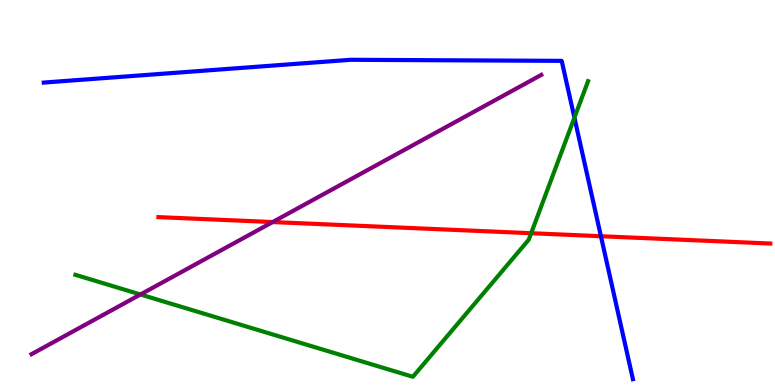[{'lines': ['blue', 'red'], 'intersections': [{'x': 7.75, 'y': 3.86}]}, {'lines': ['green', 'red'], 'intersections': [{'x': 6.85, 'y': 3.94}]}, {'lines': ['purple', 'red'], 'intersections': [{'x': 3.52, 'y': 4.23}]}, {'lines': ['blue', 'green'], 'intersections': [{'x': 7.41, 'y': 6.94}]}, {'lines': ['blue', 'purple'], 'intersections': []}, {'lines': ['green', 'purple'], 'intersections': [{'x': 1.81, 'y': 2.35}]}]